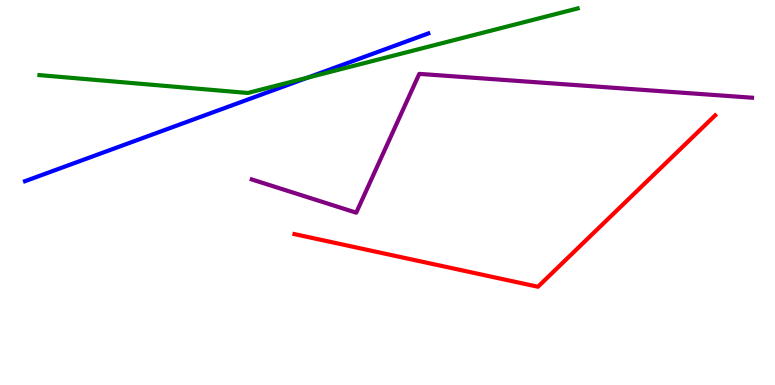[{'lines': ['blue', 'red'], 'intersections': []}, {'lines': ['green', 'red'], 'intersections': []}, {'lines': ['purple', 'red'], 'intersections': []}, {'lines': ['blue', 'green'], 'intersections': [{'x': 3.97, 'y': 7.98}]}, {'lines': ['blue', 'purple'], 'intersections': []}, {'lines': ['green', 'purple'], 'intersections': []}]